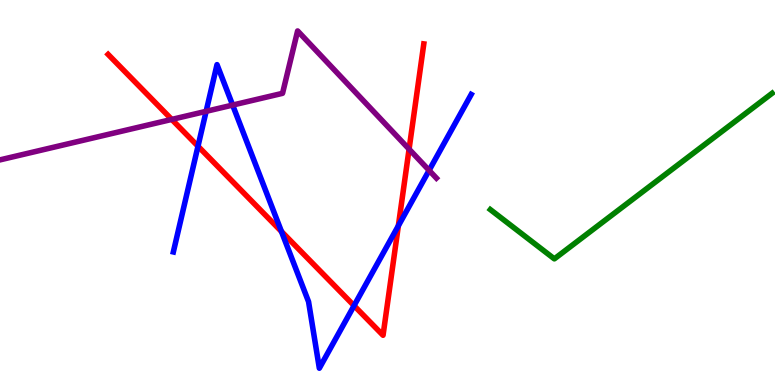[{'lines': ['blue', 'red'], 'intersections': [{'x': 2.55, 'y': 6.2}, {'x': 3.63, 'y': 3.99}, {'x': 4.57, 'y': 2.06}, {'x': 5.14, 'y': 4.14}]}, {'lines': ['green', 'red'], 'intersections': []}, {'lines': ['purple', 'red'], 'intersections': [{'x': 2.22, 'y': 6.9}, {'x': 5.28, 'y': 6.13}]}, {'lines': ['blue', 'green'], 'intersections': []}, {'lines': ['blue', 'purple'], 'intersections': [{'x': 2.66, 'y': 7.11}, {'x': 3.0, 'y': 7.27}, {'x': 5.54, 'y': 5.57}]}, {'lines': ['green', 'purple'], 'intersections': []}]